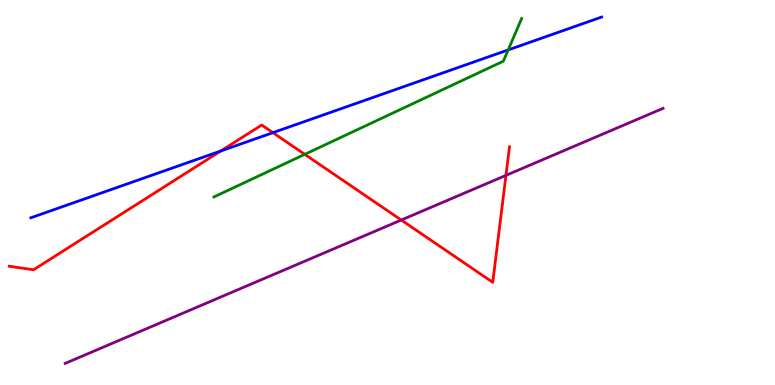[{'lines': ['blue', 'red'], 'intersections': [{'x': 2.85, 'y': 6.08}, {'x': 3.52, 'y': 6.55}]}, {'lines': ['green', 'red'], 'intersections': [{'x': 3.93, 'y': 5.99}]}, {'lines': ['purple', 'red'], 'intersections': [{'x': 5.18, 'y': 4.28}, {'x': 6.53, 'y': 5.44}]}, {'lines': ['blue', 'green'], 'intersections': [{'x': 6.56, 'y': 8.7}]}, {'lines': ['blue', 'purple'], 'intersections': []}, {'lines': ['green', 'purple'], 'intersections': []}]